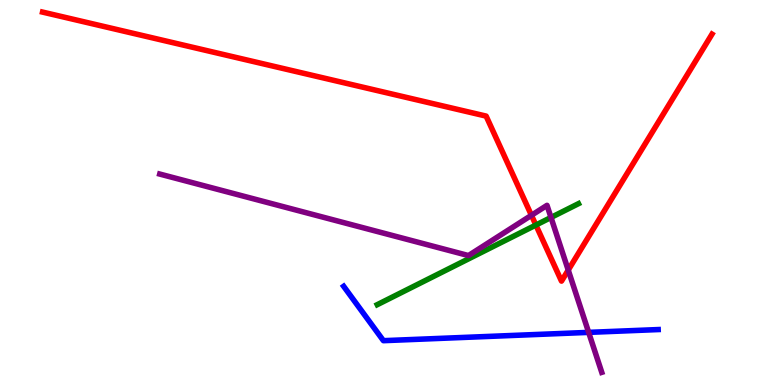[{'lines': ['blue', 'red'], 'intersections': []}, {'lines': ['green', 'red'], 'intersections': [{'x': 6.91, 'y': 4.15}]}, {'lines': ['purple', 'red'], 'intersections': [{'x': 6.86, 'y': 4.41}, {'x': 7.33, 'y': 2.98}]}, {'lines': ['blue', 'green'], 'intersections': []}, {'lines': ['blue', 'purple'], 'intersections': [{'x': 7.6, 'y': 1.37}]}, {'lines': ['green', 'purple'], 'intersections': [{'x': 7.11, 'y': 4.35}]}]